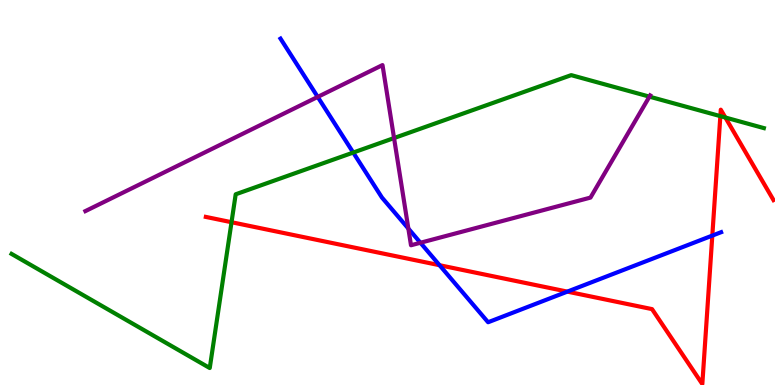[{'lines': ['blue', 'red'], 'intersections': [{'x': 5.67, 'y': 3.11}, {'x': 7.32, 'y': 2.43}, {'x': 9.19, 'y': 3.88}]}, {'lines': ['green', 'red'], 'intersections': [{'x': 2.99, 'y': 4.23}, {'x': 9.29, 'y': 6.98}, {'x': 9.36, 'y': 6.95}]}, {'lines': ['purple', 'red'], 'intersections': []}, {'lines': ['blue', 'green'], 'intersections': [{'x': 4.56, 'y': 6.04}]}, {'lines': ['blue', 'purple'], 'intersections': [{'x': 4.1, 'y': 7.48}, {'x': 5.27, 'y': 4.06}, {'x': 5.42, 'y': 3.69}]}, {'lines': ['green', 'purple'], 'intersections': [{'x': 5.08, 'y': 6.41}, {'x': 8.38, 'y': 7.49}]}]